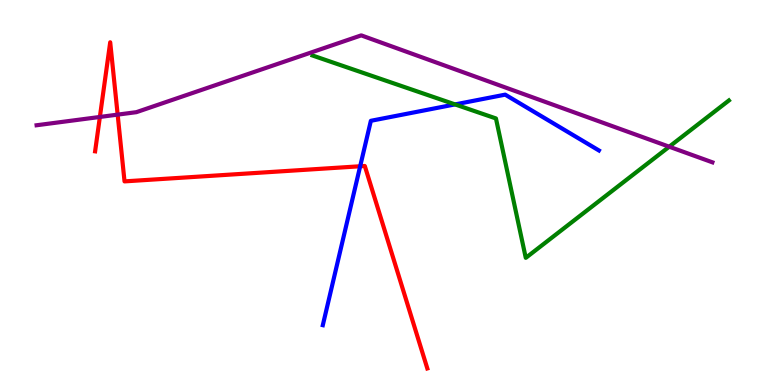[{'lines': ['blue', 'red'], 'intersections': [{'x': 4.65, 'y': 5.68}]}, {'lines': ['green', 'red'], 'intersections': []}, {'lines': ['purple', 'red'], 'intersections': [{'x': 1.29, 'y': 6.96}, {'x': 1.52, 'y': 7.02}]}, {'lines': ['blue', 'green'], 'intersections': [{'x': 5.87, 'y': 7.29}]}, {'lines': ['blue', 'purple'], 'intersections': []}, {'lines': ['green', 'purple'], 'intersections': [{'x': 8.64, 'y': 6.19}]}]